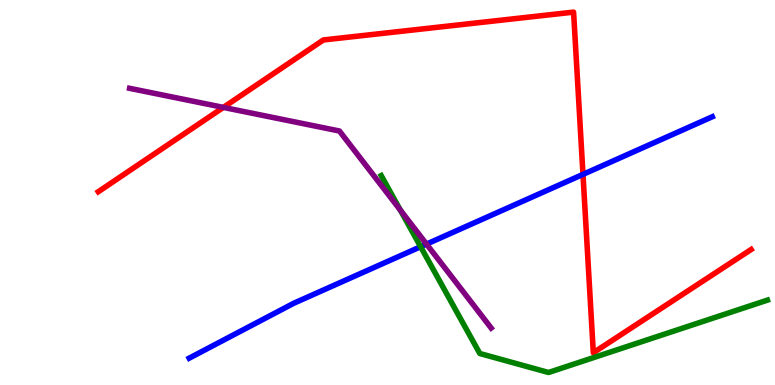[{'lines': ['blue', 'red'], 'intersections': [{'x': 7.52, 'y': 5.47}]}, {'lines': ['green', 'red'], 'intersections': []}, {'lines': ['purple', 'red'], 'intersections': [{'x': 2.88, 'y': 7.21}]}, {'lines': ['blue', 'green'], 'intersections': [{'x': 5.43, 'y': 3.59}]}, {'lines': ['blue', 'purple'], 'intersections': [{'x': 5.5, 'y': 3.66}]}, {'lines': ['green', 'purple'], 'intersections': [{'x': 5.17, 'y': 4.54}]}]